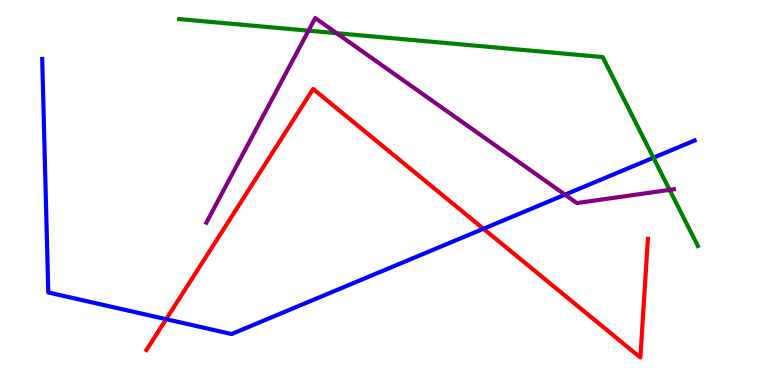[{'lines': ['blue', 'red'], 'intersections': [{'x': 2.14, 'y': 1.71}, {'x': 6.24, 'y': 4.06}]}, {'lines': ['green', 'red'], 'intersections': []}, {'lines': ['purple', 'red'], 'intersections': []}, {'lines': ['blue', 'green'], 'intersections': [{'x': 8.43, 'y': 5.9}]}, {'lines': ['blue', 'purple'], 'intersections': [{'x': 7.29, 'y': 4.94}]}, {'lines': ['green', 'purple'], 'intersections': [{'x': 3.98, 'y': 9.2}, {'x': 4.34, 'y': 9.14}, {'x': 8.64, 'y': 5.07}]}]